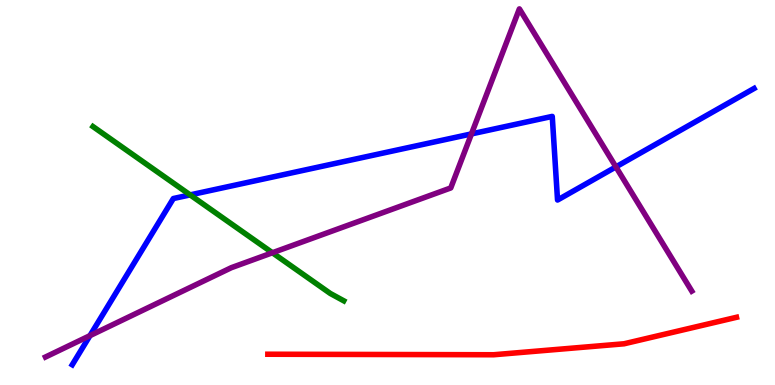[{'lines': ['blue', 'red'], 'intersections': []}, {'lines': ['green', 'red'], 'intersections': []}, {'lines': ['purple', 'red'], 'intersections': []}, {'lines': ['blue', 'green'], 'intersections': [{'x': 2.45, 'y': 4.94}]}, {'lines': ['blue', 'purple'], 'intersections': [{'x': 1.16, 'y': 1.28}, {'x': 6.08, 'y': 6.52}, {'x': 7.95, 'y': 5.67}]}, {'lines': ['green', 'purple'], 'intersections': [{'x': 3.51, 'y': 3.43}]}]